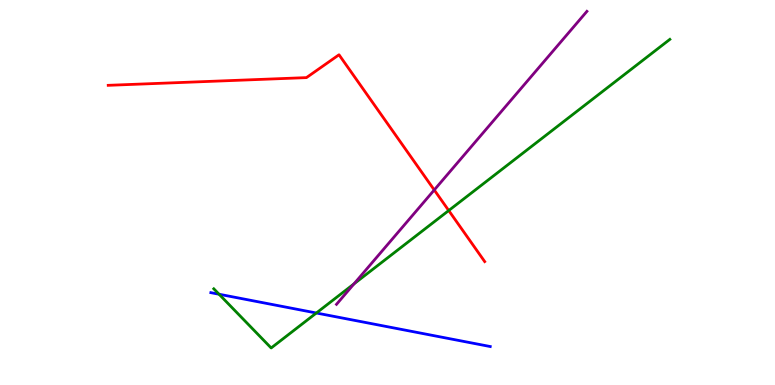[{'lines': ['blue', 'red'], 'intersections': []}, {'lines': ['green', 'red'], 'intersections': [{'x': 5.79, 'y': 4.53}]}, {'lines': ['purple', 'red'], 'intersections': [{'x': 5.6, 'y': 5.07}]}, {'lines': ['blue', 'green'], 'intersections': [{'x': 2.83, 'y': 2.36}, {'x': 4.08, 'y': 1.87}]}, {'lines': ['blue', 'purple'], 'intersections': []}, {'lines': ['green', 'purple'], 'intersections': [{'x': 4.57, 'y': 2.63}]}]